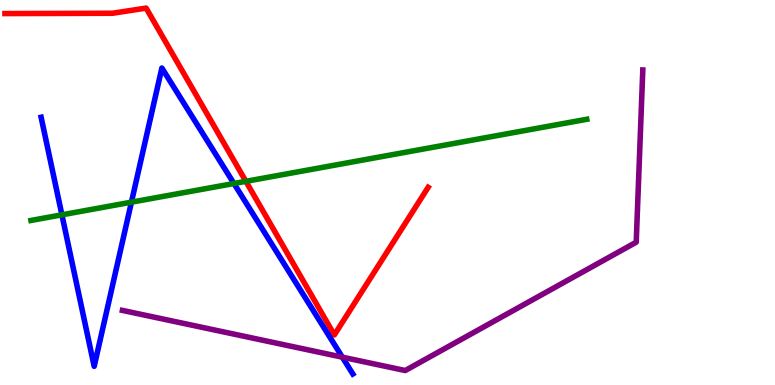[{'lines': ['blue', 'red'], 'intersections': []}, {'lines': ['green', 'red'], 'intersections': [{'x': 3.17, 'y': 5.29}]}, {'lines': ['purple', 'red'], 'intersections': []}, {'lines': ['blue', 'green'], 'intersections': [{'x': 0.799, 'y': 4.42}, {'x': 1.7, 'y': 4.75}, {'x': 3.02, 'y': 5.23}]}, {'lines': ['blue', 'purple'], 'intersections': [{'x': 4.42, 'y': 0.723}]}, {'lines': ['green', 'purple'], 'intersections': []}]